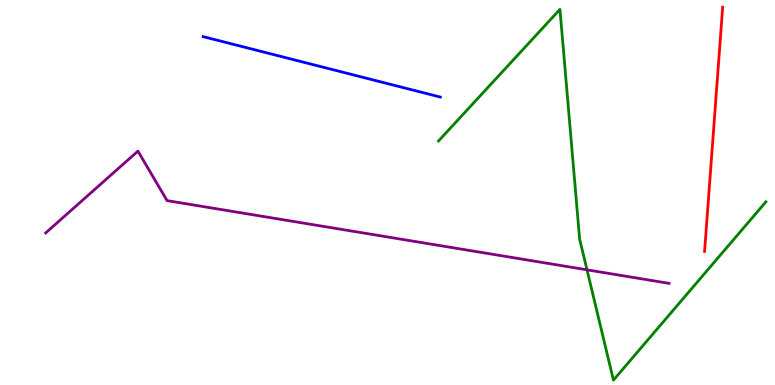[{'lines': ['blue', 'red'], 'intersections': []}, {'lines': ['green', 'red'], 'intersections': []}, {'lines': ['purple', 'red'], 'intersections': []}, {'lines': ['blue', 'green'], 'intersections': []}, {'lines': ['blue', 'purple'], 'intersections': []}, {'lines': ['green', 'purple'], 'intersections': [{'x': 7.57, 'y': 2.99}]}]